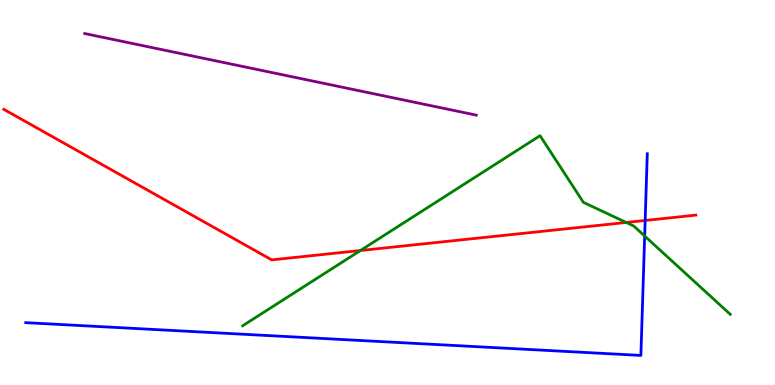[{'lines': ['blue', 'red'], 'intersections': [{'x': 8.32, 'y': 4.27}]}, {'lines': ['green', 'red'], 'intersections': [{'x': 4.65, 'y': 3.49}, {'x': 8.08, 'y': 4.22}]}, {'lines': ['purple', 'red'], 'intersections': []}, {'lines': ['blue', 'green'], 'intersections': [{'x': 8.32, 'y': 3.87}]}, {'lines': ['blue', 'purple'], 'intersections': []}, {'lines': ['green', 'purple'], 'intersections': []}]